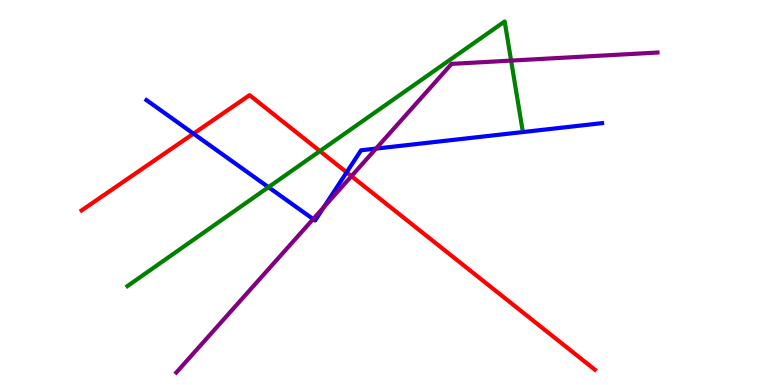[{'lines': ['blue', 'red'], 'intersections': [{'x': 2.5, 'y': 6.53}, {'x': 4.47, 'y': 5.52}]}, {'lines': ['green', 'red'], 'intersections': [{'x': 4.13, 'y': 6.08}]}, {'lines': ['purple', 'red'], 'intersections': [{'x': 4.53, 'y': 5.42}]}, {'lines': ['blue', 'green'], 'intersections': [{'x': 3.46, 'y': 5.14}]}, {'lines': ['blue', 'purple'], 'intersections': [{'x': 4.04, 'y': 4.31}, {'x': 4.18, 'y': 4.62}, {'x': 4.85, 'y': 6.14}]}, {'lines': ['green', 'purple'], 'intersections': [{'x': 6.59, 'y': 8.43}]}]